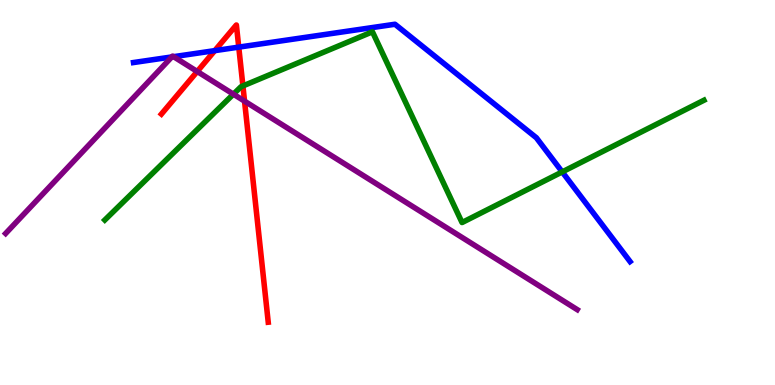[{'lines': ['blue', 'red'], 'intersections': [{'x': 2.77, 'y': 8.68}, {'x': 3.08, 'y': 8.78}]}, {'lines': ['green', 'red'], 'intersections': [{'x': 3.13, 'y': 7.77}]}, {'lines': ['purple', 'red'], 'intersections': [{'x': 2.54, 'y': 8.14}, {'x': 3.16, 'y': 7.37}]}, {'lines': ['blue', 'green'], 'intersections': [{'x': 7.25, 'y': 5.53}]}, {'lines': ['blue', 'purple'], 'intersections': [{'x': 2.22, 'y': 8.52}, {'x': 2.24, 'y': 8.53}]}, {'lines': ['green', 'purple'], 'intersections': [{'x': 3.01, 'y': 7.55}]}]